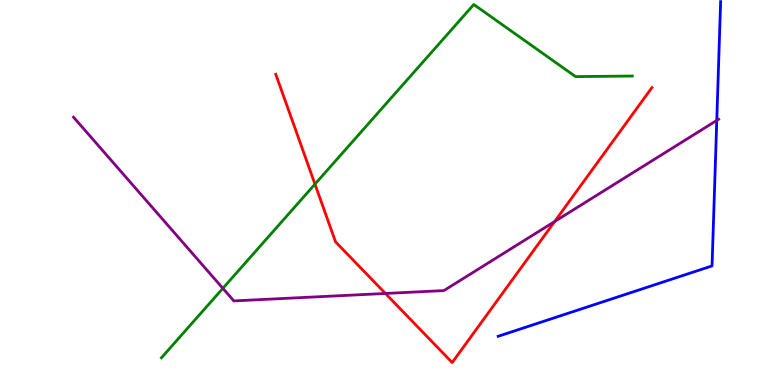[{'lines': ['blue', 'red'], 'intersections': []}, {'lines': ['green', 'red'], 'intersections': [{'x': 4.06, 'y': 5.22}]}, {'lines': ['purple', 'red'], 'intersections': [{'x': 4.97, 'y': 2.38}, {'x': 7.16, 'y': 4.25}]}, {'lines': ['blue', 'green'], 'intersections': []}, {'lines': ['blue', 'purple'], 'intersections': [{'x': 9.25, 'y': 6.87}]}, {'lines': ['green', 'purple'], 'intersections': [{'x': 2.88, 'y': 2.51}]}]